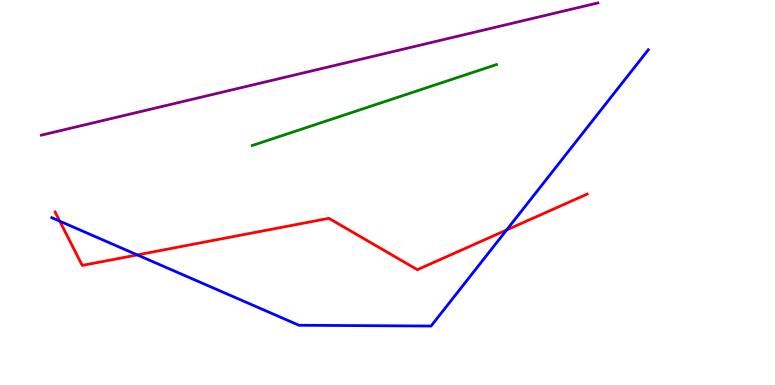[{'lines': ['blue', 'red'], 'intersections': [{'x': 0.771, 'y': 4.26}, {'x': 1.77, 'y': 3.38}, {'x': 6.54, 'y': 4.03}]}, {'lines': ['green', 'red'], 'intersections': []}, {'lines': ['purple', 'red'], 'intersections': []}, {'lines': ['blue', 'green'], 'intersections': []}, {'lines': ['blue', 'purple'], 'intersections': []}, {'lines': ['green', 'purple'], 'intersections': []}]